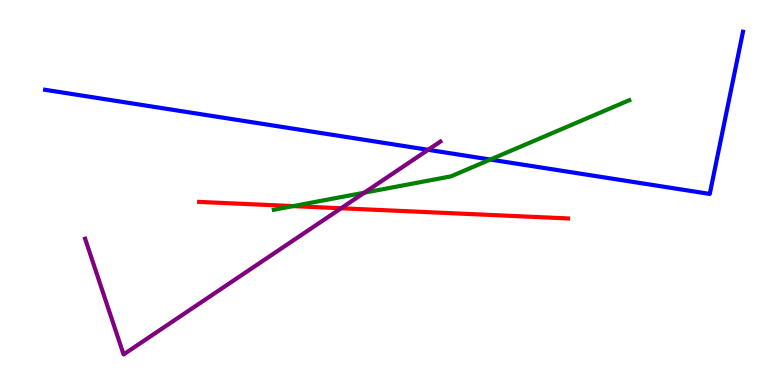[{'lines': ['blue', 'red'], 'intersections': []}, {'lines': ['green', 'red'], 'intersections': [{'x': 3.78, 'y': 4.65}]}, {'lines': ['purple', 'red'], 'intersections': [{'x': 4.4, 'y': 4.59}]}, {'lines': ['blue', 'green'], 'intersections': [{'x': 6.33, 'y': 5.86}]}, {'lines': ['blue', 'purple'], 'intersections': [{'x': 5.52, 'y': 6.11}]}, {'lines': ['green', 'purple'], 'intersections': [{'x': 4.7, 'y': 4.99}]}]